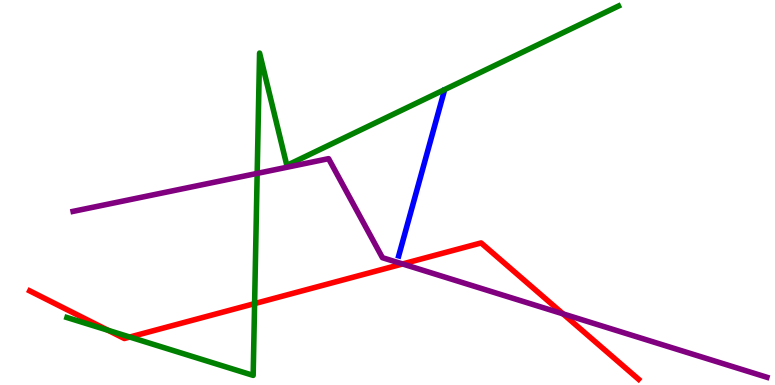[{'lines': ['blue', 'red'], 'intersections': []}, {'lines': ['green', 'red'], 'intersections': [{'x': 1.39, 'y': 1.42}, {'x': 1.67, 'y': 1.25}, {'x': 3.29, 'y': 2.11}]}, {'lines': ['purple', 'red'], 'intersections': [{'x': 5.19, 'y': 3.14}, {'x': 7.26, 'y': 1.85}]}, {'lines': ['blue', 'green'], 'intersections': []}, {'lines': ['blue', 'purple'], 'intersections': []}, {'lines': ['green', 'purple'], 'intersections': [{'x': 3.32, 'y': 5.5}]}]